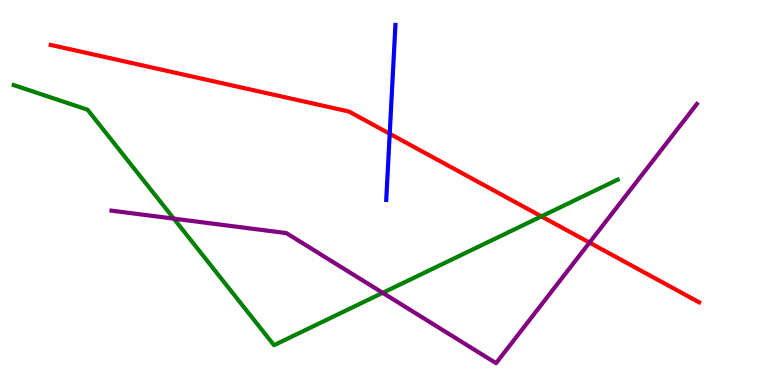[{'lines': ['blue', 'red'], 'intersections': [{'x': 5.03, 'y': 6.53}]}, {'lines': ['green', 'red'], 'intersections': [{'x': 6.99, 'y': 4.38}]}, {'lines': ['purple', 'red'], 'intersections': [{'x': 7.61, 'y': 3.7}]}, {'lines': ['blue', 'green'], 'intersections': []}, {'lines': ['blue', 'purple'], 'intersections': []}, {'lines': ['green', 'purple'], 'intersections': [{'x': 2.24, 'y': 4.32}, {'x': 4.94, 'y': 2.39}]}]